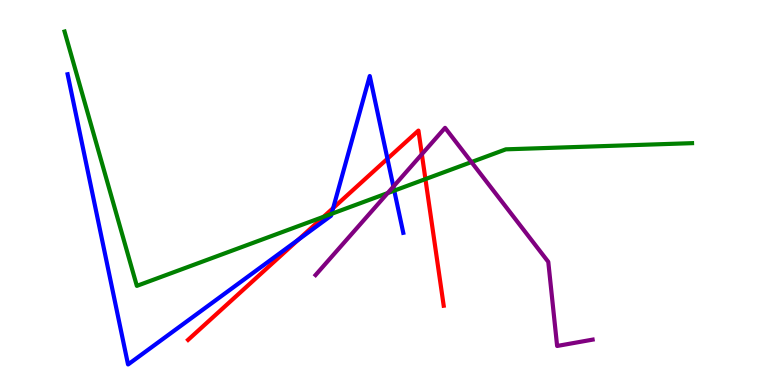[{'lines': ['blue', 'red'], 'intersections': [{'x': 3.85, 'y': 3.78}, {'x': 4.3, 'y': 4.6}, {'x': 5.0, 'y': 5.88}]}, {'lines': ['green', 'red'], 'intersections': [{'x': 4.17, 'y': 4.37}, {'x': 5.49, 'y': 5.35}]}, {'lines': ['purple', 'red'], 'intersections': [{'x': 5.44, 'y': 5.99}]}, {'lines': ['blue', 'green'], 'intersections': [{'x': 4.28, 'y': 4.45}, {'x': 5.09, 'y': 5.05}]}, {'lines': ['blue', 'purple'], 'intersections': [{'x': 5.08, 'y': 5.15}]}, {'lines': ['green', 'purple'], 'intersections': [{'x': 5.0, 'y': 4.99}, {'x': 6.08, 'y': 5.79}]}]